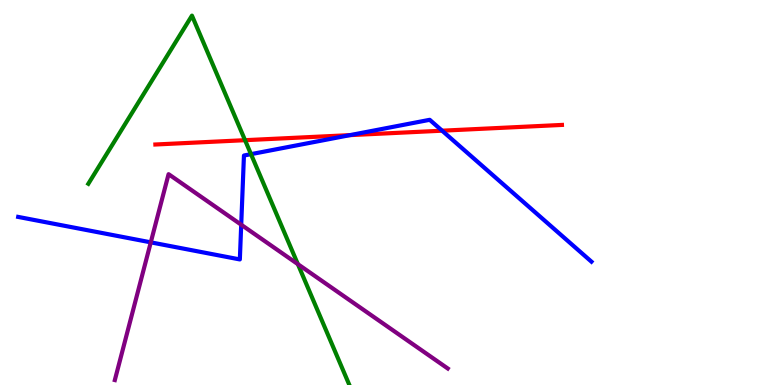[{'lines': ['blue', 'red'], 'intersections': [{'x': 4.52, 'y': 6.49}, {'x': 5.7, 'y': 6.61}]}, {'lines': ['green', 'red'], 'intersections': [{'x': 3.16, 'y': 6.36}]}, {'lines': ['purple', 'red'], 'intersections': []}, {'lines': ['blue', 'green'], 'intersections': [{'x': 3.24, 'y': 6.0}]}, {'lines': ['blue', 'purple'], 'intersections': [{'x': 1.95, 'y': 3.71}, {'x': 3.11, 'y': 4.16}]}, {'lines': ['green', 'purple'], 'intersections': [{'x': 3.84, 'y': 3.14}]}]